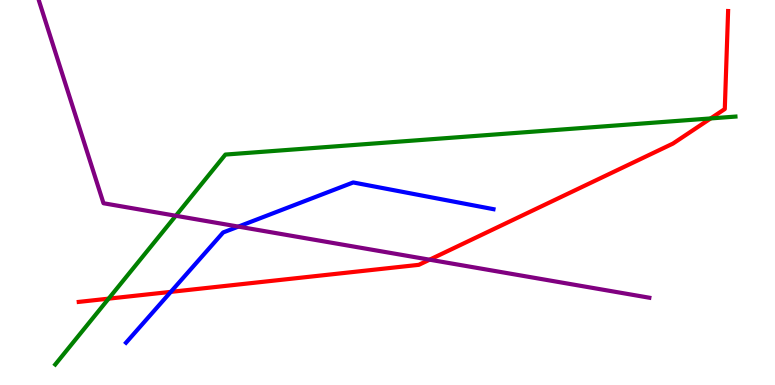[{'lines': ['blue', 'red'], 'intersections': [{'x': 2.2, 'y': 2.42}]}, {'lines': ['green', 'red'], 'intersections': [{'x': 1.4, 'y': 2.24}, {'x': 9.17, 'y': 6.92}]}, {'lines': ['purple', 'red'], 'intersections': [{'x': 5.54, 'y': 3.25}]}, {'lines': ['blue', 'green'], 'intersections': []}, {'lines': ['blue', 'purple'], 'intersections': [{'x': 3.08, 'y': 4.11}]}, {'lines': ['green', 'purple'], 'intersections': [{'x': 2.27, 'y': 4.4}]}]